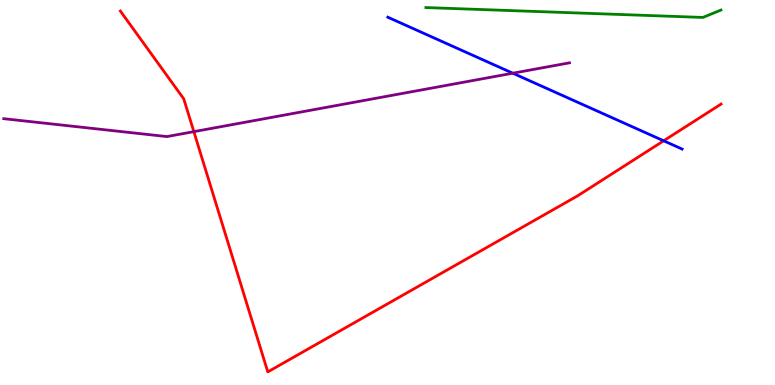[{'lines': ['blue', 'red'], 'intersections': [{'x': 8.56, 'y': 6.34}]}, {'lines': ['green', 'red'], 'intersections': []}, {'lines': ['purple', 'red'], 'intersections': [{'x': 2.5, 'y': 6.58}]}, {'lines': ['blue', 'green'], 'intersections': []}, {'lines': ['blue', 'purple'], 'intersections': [{'x': 6.62, 'y': 8.1}]}, {'lines': ['green', 'purple'], 'intersections': []}]